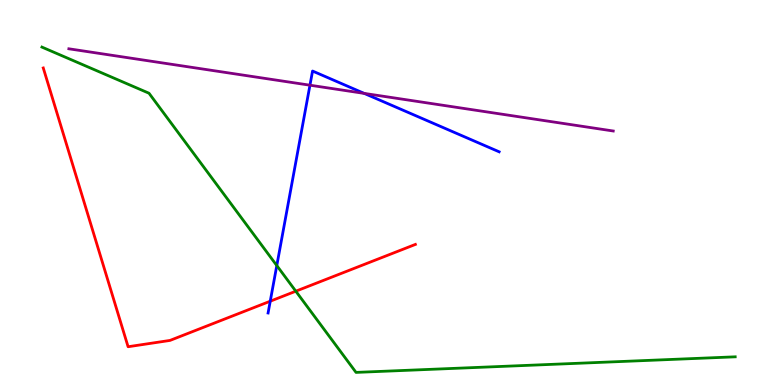[{'lines': ['blue', 'red'], 'intersections': [{'x': 3.49, 'y': 2.18}]}, {'lines': ['green', 'red'], 'intersections': [{'x': 3.82, 'y': 2.44}]}, {'lines': ['purple', 'red'], 'intersections': []}, {'lines': ['blue', 'green'], 'intersections': [{'x': 3.57, 'y': 3.1}]}, {'lines': ['blue', 'purple'], 'intersections': [{'x': 4.0, 'y': 7.79}, {'x': 4.7, 'y': 7.57}]}, {'lines': ['green', 'purple'], 'intersections': []}]